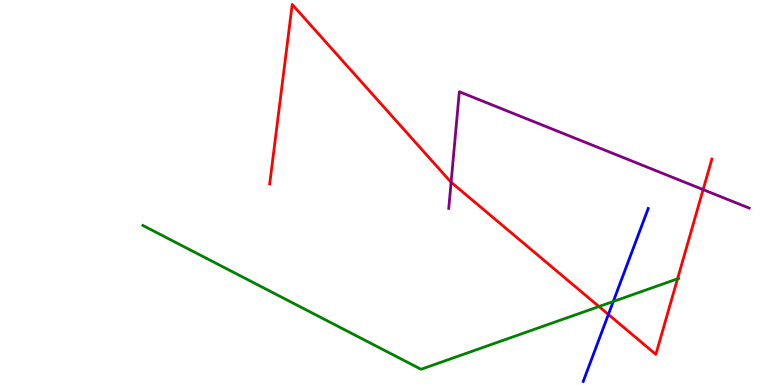[{'lines': ['blue', 'red'], 'intersections': [{'x': 7.85, 'y': 1.83}]}, {'lines': ['green', 'red'], 'intersections': [{'x': 7.73, 'y': 2.04}, {'x': 8.74, 'y': 2.76}]}, {'lines': ['purple', 'red'], 'intersections': [{'x': 5.82, 'y': 5.27}, {'x': 9.07, 'y': 5.08}]}, {'lines': ['blue', 'green'], 'intersections': [{'x': 7.91, 'y': 2.17}]}, {'lines': ['blue', 'purple'], 'intersections': []}, {'lines': ['green', 'purple'], 'intersections': []}]